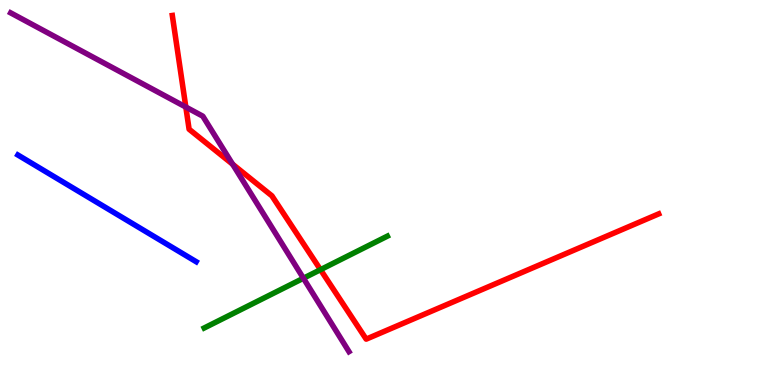[{'lines': ['blue', 'red'], 'intersections': []}, {'lines': ['green', 'red'], 'intersections': [{'x': 4.14, 'y': 3.0}]}, {'lines': ['purple', 'red'], 'intersections': [{'x': 2.4, 'y': 7.22}, {'x': 3.0, 'y': 5.73}]}, {'lines': ['blue', 'green'], 'intersections': []}, {'lines': ['blue', 'purple'], 'intersections': []}, {'lines': ['green', 'purple'], 'intersections': [{'x': 3.91, 'y': 2.77}]}]